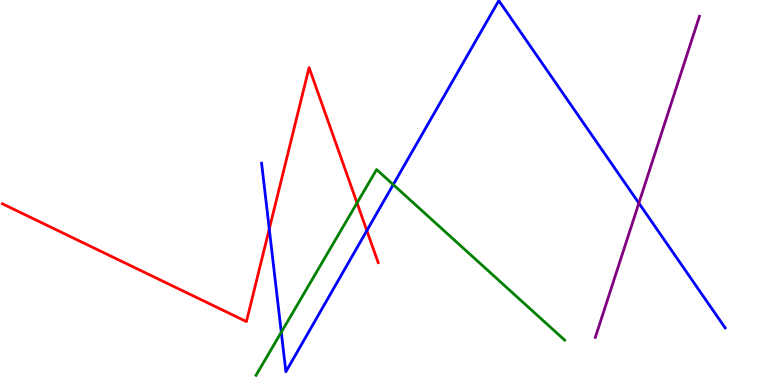[{'lines': ['blue', 'red'], 'intersections': [{'x': 3.47, 'y': 4.05}, {'x': 4.73, 'y': 4.01}]}, {'lines': ['green', 'red'], 'intersections': [{'x': 4.61, 'y': 4.73}]}, {'lines': ['purple', 'red'], 'intersections': []}, {'lines': ['blue', 'green'], 'intersections': [{'x': 3.63, 'y': 1.37}, {'x': 5.07, 'y': 5.2}]}, {'lines': ['blue', 'purple'], 'intersections': [{'x': 8.24, 'y': 4.72}]}, {'lines': ['green', 'purple'], 'intersections': []}]